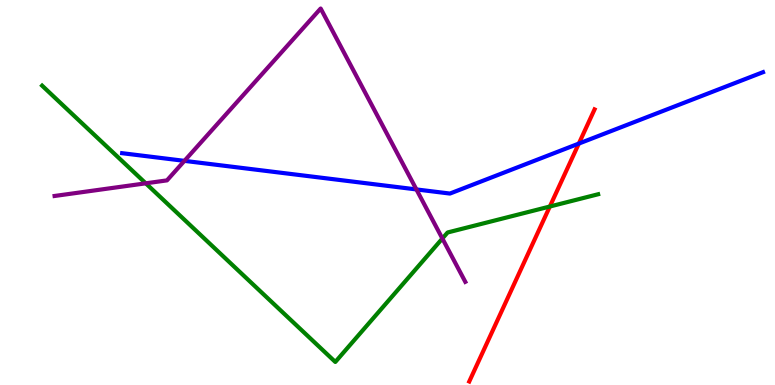[{'lines': ['blue', 'red'], 'intersections': [{'x': 7.47, 'y': 6.27}]}, {'lines': ['green', 'red'], 'intersections': [{'x': 7.09, 'y': 4.64}]}, {'lines': ['purple', 'red'], 'intersections': []}, {'lines': ['blue', 'green'], 'intersections': []}, {'lines': ['blue', 'purple'], 'intersections': [{'x': 2.38, 'y': 5.82}, {'x': 5.37, 'y': 5.08}]}, {'lines': ['green', 'purple'], 'intersections': [{'x': 1.88, 'y': 5.24}, {'x': 5.71, 'y': 3.8}]}]